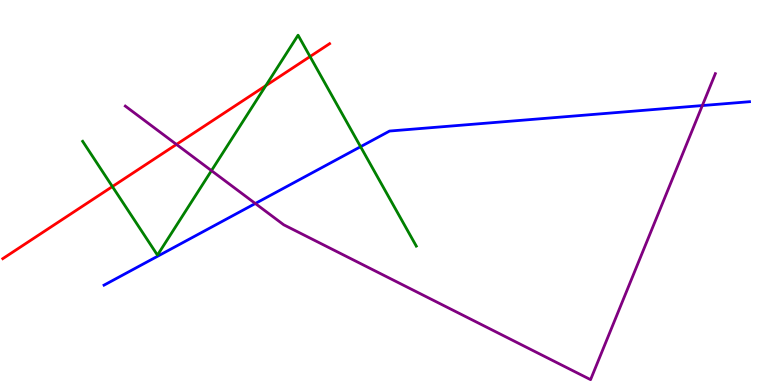[{'lines': ['blue', 'red'], 'intersections': []}, {'lines': ['green', 'red'], 'intersections': [{'x': 1.45, 'y': 5.15}, {'x': 3.43, 'y': 7.78}, {'x': 4.0, 'y': 8.53}]}, {'lines': ['purple', 'red'], 'intersections': [{'x': 2.28, 'y': 6.25}]}, {'lines': ['blue', 'green'], 'intersections': [{'x': 4.65, 'y': 6.19}]}, {'lines': ['blue', 'purple'], 'intersections': [{'x': 3.29, 'y': 4.71}, {'x': 9.06, 'y': 7.26}]}, {'lines': ['green', 'purple'], 'intersections': [{'x': 2.73, 'y': 5.57}]}]